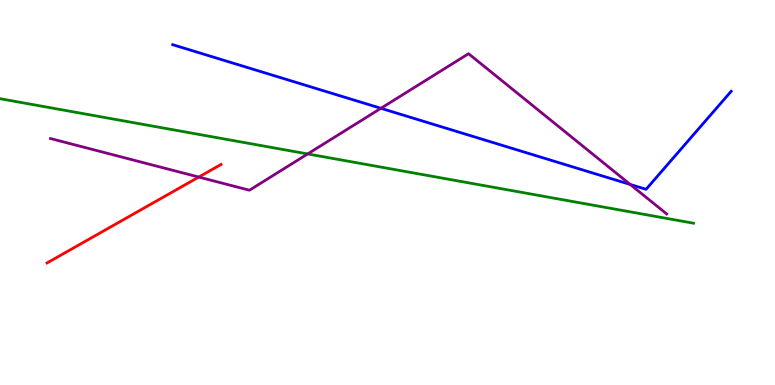[{'lines': ['blue', 'red'], 'intersections': []}, {'lines': ['green', 'red'], 'intersections': []}, {'lines': ['purple', 'red'], 'intersections': [{'x': 2.56, 'y': 5.4}]}, {'lines': ['blue', 'green'], 'intersections': []}, {'lines': ['blue', 'purple'], 'intersections': [{'x': 4.92, 'y': 7.19}, {'x': 8.13, 'y': 5.21}]}, {'lines': ['green', 'purple'], 'intersections': [{'x': 3.97, 'y': 6.0}]}]